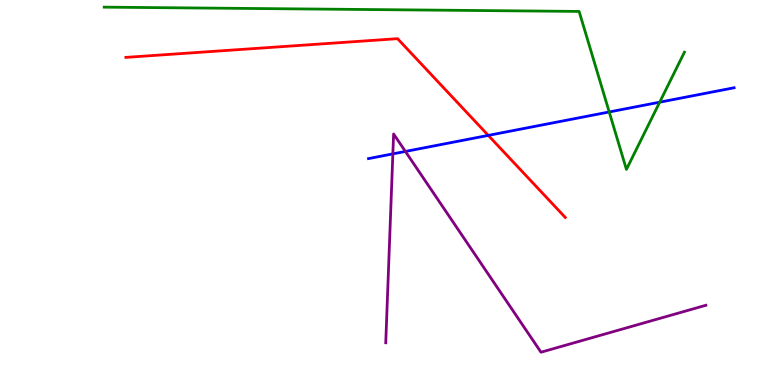[{'lines': ['blue', 'red'], 'intersections': [{'x': 6.3, 'y': 6.48}]}, {'lines': ['green', 'red'], 'intersections': []}, {'lines': ['purple', 'red'], 'intersections': []}, {'lines': ['blue', 'green'], 'intersections': [{'x': 7.86, 'y': 7.09}, {'x': 8.51, 'y': 7.35}]}, {'lines': ['blue', 'purple'], 'intersections': [{'x': 5.07, 'y': 6.0}, {'x': 5.23, 'y': 6.07}]}, {'lines': ['green', 'purple'], 'intersections': []}]